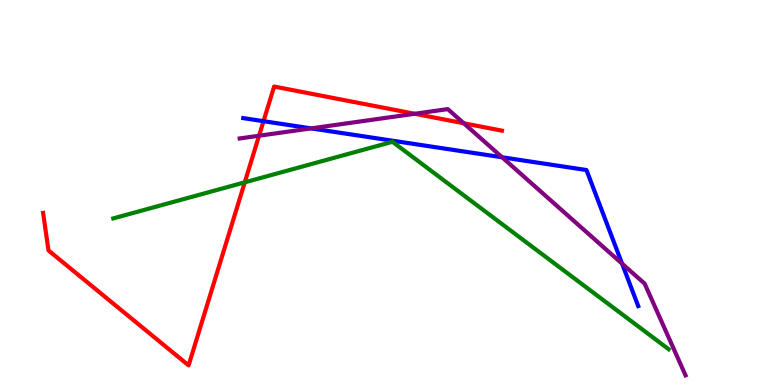[{'lines': ['blue', 'red'], 'intersections': [{'x': 3.4, 'y': 6.85}]}, {'lines': ['green', 'red'], 'intersections': [{'x': 3.16, 'y': 5.26}]}, {'lines': ['purple', 'red'], 'intersections': [{'x': 3.34, 'y': 6.47}, {'x': 5.35, 'y': 7.04}, {'x': 5.98, 'y': 6.8}]}, {'lines': ['blue', 'green'], 'intersections': []}, {'lines': ['blue', 'purple'], 'intersections': [{'x': 4.01, 'y': 6.67}, {'x': 6.48, 'y': 5.91}, {'x': 8.03, 'y': 3.15}]}, {'lines': ['green', 'purple'], 'intersections': []}]